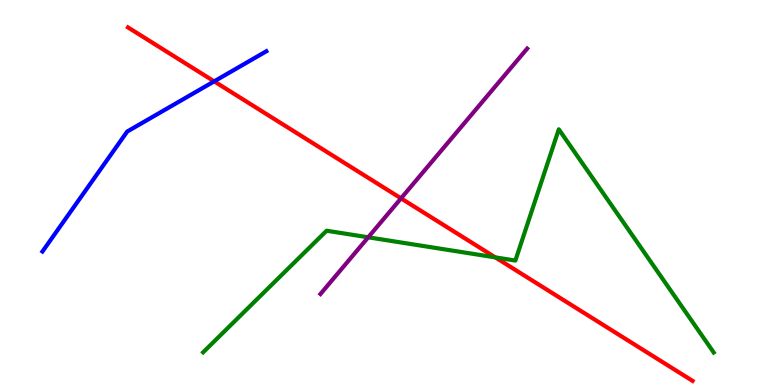[{'lines': ['blue', 'red'], 'intersections': [{'x': 2.76, 'y': 7.89}]}, {'lines': ['green', 'red'], 'intersections': [{'x': 6.39, 'y': 3.31}]}, {'lines': ['purple', 'red'], 'intersections': [{'x': 5.17, 'y': 4.85}]}, {'lines': ['blue', 'green'], 'intersections': []}, {'lines': ['blue', 'purple'], 'intersections': []}, {'lines': ['green', 'purple'], 'intersections': [{'x': 4.75, 'y': 3.84}]}]